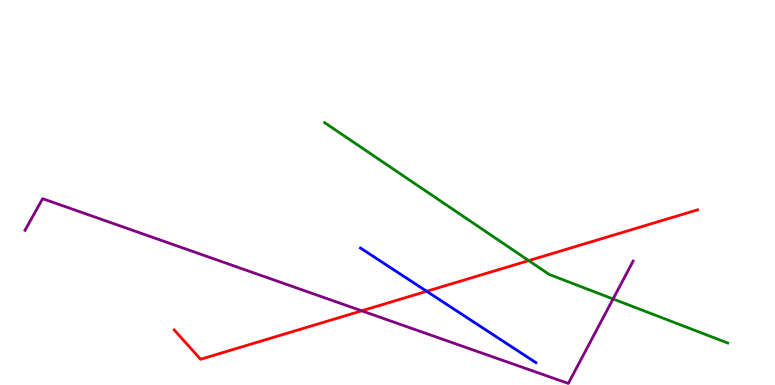[{'lines': ['blue', 'red'], 'intersections': [{'x': 5.51, 'y': 2.43}]}, {'lines': ['green', 'red'], 'intersections': [{'x': 6.82, 'y': 3.23}]}, {'lines': ['purple', 'red'], 'intersections': [{'x': 4.67, 'y': 1.93}]}, {'lines': ['blue', 'green'], 'intersections': []}, {'lines': ['blue', 'purple'], 'intersections': []}, {'lines': ['green', 'purple'], 'intersections': [{'x': 7.91, 'y': 2.23}]}]